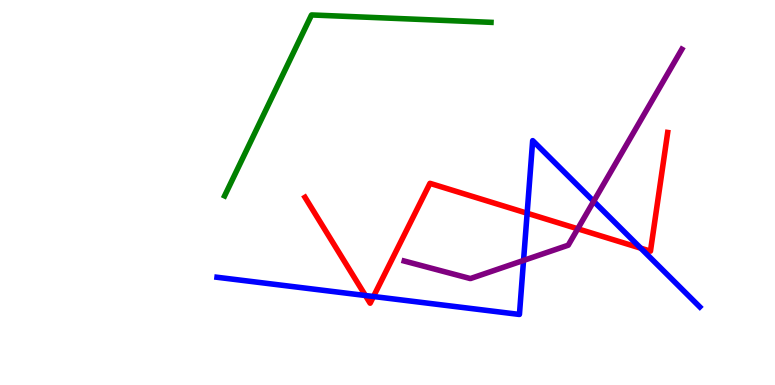[{'lines': ['blue', 'red'], 'intersections': [{'x': 4.71, 'y': 2.32}, {'x': 4.82, 'y': 2.3}, {'x': 6.8, 'y': 4.46}, {'x': 8.27, 'y': 3.55}]}, {'lines': ['green', 'red'], 'intersections': []}, {'lines': ['purple', 'red'], 'intersections': [{'x': 7.45, 'y': 4.06}]}, {'lines': ['blue', 'green'], 'intersections': []}, {'lines': ['blue', 'purple'], 'intersections': [{'x': 6.76, 'y': 3.24}, {'x': 7.66, 'y': 4.77}]}, {'lines': ['green', 'purple'], 'intersections': []}]